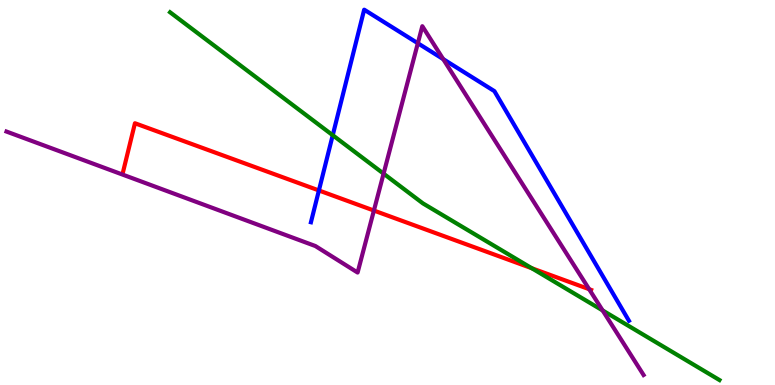[{'lines': ['blue', 'red'], 'intersections': [{'x': 4.11, 'y': 5.05}]}, {'lines': ['green', 'red'], 'intersections': [{'x': 6.86, 'y': 3.03}]}, {'lines': ['purple', 'red'], 'intersections': [{'x': 4.82, 'y': 4.53}, {'x': 7.6, 'y': 2.49}]}, {'lines': ['blue', 'green'], 'intersections': [{'x': 4.29, 'y': 6.49}]}, {'lines': ['blue', 'purple'], 'intersections': [{'x': 5.39, 'y': 8.88}, {'x': 5.72, 'y': 8.46}]}, {'lines': ['green', 'purple'], 'intersections': [{'x': 4.95, 'y': 5.49}, {'x': 7.78, 'y': 1.94}]}]